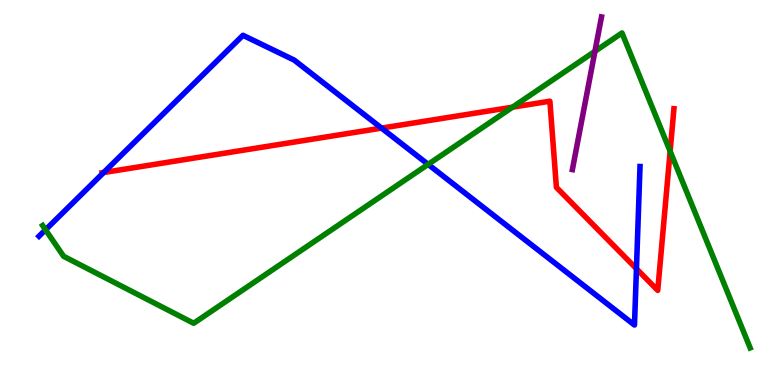[{'lines': ['blue', 'red'], 'intersections': [{'x': 1.34, 'y': 5.52}, {'x': 4.92, 'y': 6.67}, {'x': 8.21, 'y': 3.02}]}, {'lines': ['green', 'red'], 'intersections': [{'x': 6.61, 'y': 7.22}, {'x': 8.65, 'y': 6.07}]}, {'lines': ['purple', 'red'], 'intersections': []}, {'lines': ['blue', 'green'], 'intersections': [{'x': 0.588, 'y': 4.03}, {'x': 5.52, 'y': 5.73}]}, {'lines': ['blue', 'purple'], 'intersections': []}, {'lines': ['green', 'purple'], 'intersections': [{'x': 7.68, 'y': 8.67}]}]